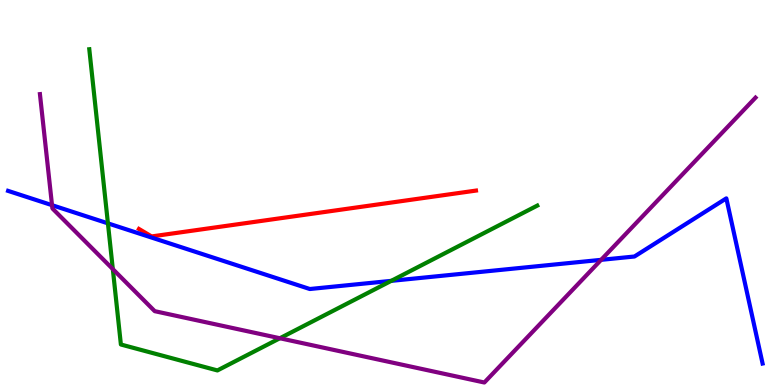[{'lines': ['blue', 'red'], 'intersections': []}, {'lines': ['green', 'red'], 'intersections': []}, {'lines': ['purple', 'red'], 'intersections': []}, {'lines': ['blue', 'green'], 'intersections': [{'x': 1.39, 'y': 4.2}, {'x': 5.05, 'y': 2.7}]}, {'lines': ['blue', 'purple'], 'intersections': [{'x': 0.671, 'y': 4.67}, {'x': 7.76, 'y': 3.25}]}, {'lines': ['green', 'purple'], 'intersections': [{'x': 1.46, 'y': 3.01}, {'x': 3.61, 'y': 1.21}]}]